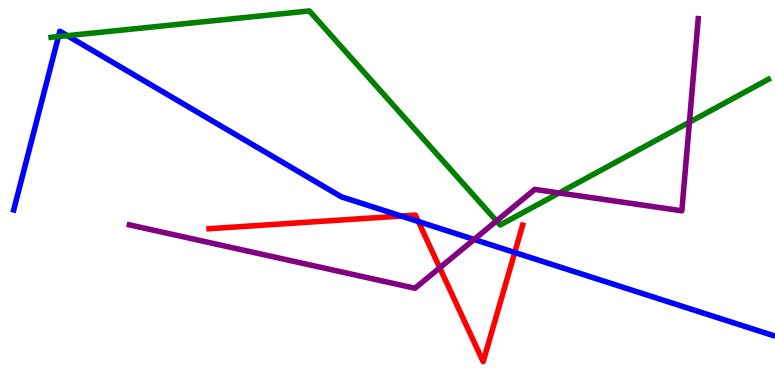[{'lines': ['blue', 'red'], 'intersections': [{'x': 5.18, 'y': 4.39}, {'x': 5.4, 'y': 4.25}, {'x': 6.64, 'y': 3.44}]}, {'lines': ['green', 'red'], 'intersections': []}, {'lines': ['purple', 'red'], 'intersections': [{'x': 5.67, 'y': 3.04}]}, {'lines': ['blue', 'green'], 'intersections': [{'x': 0.754, 'y': 9.05}, {'x': 0.869, 'y': 9.07}]}, {'lines': ['blue', 'purple'], 'intersections': [{'x': 6.12, 'y': 3.78}]}, {'lines': ['green', 'purple'], 'intersections': [{'x': 6.41, 'y': 4.26}, {'x': 7.22, 'y': 4.99}, {'x': 8.9, 'y': 6.83}]}]